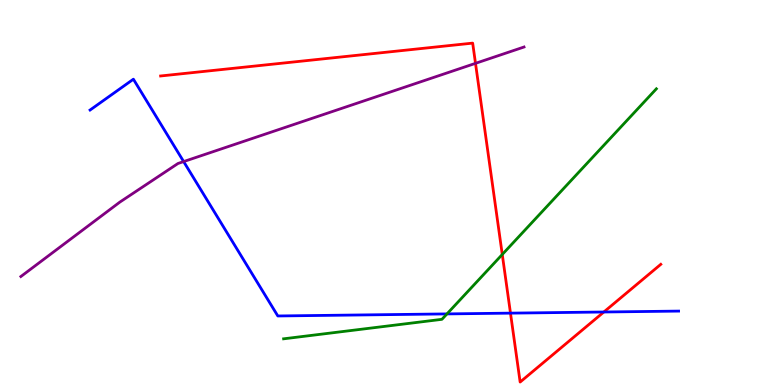[{'lines': ['blue', 'red'], 'intersections': [{'x': 6.59, 'y': 1.87}, {'x': 7.79, 'y': 1.9}]}, {'lines': ['green', 'red'], 'intersections': [{'x': 6.48, 'y': 3.39}]}, {'lines': ['purple', 'red'], 'intersections': [{'x': 6.14, 'y': 8.35}]}, {'lines': ['blue', 'green'], 'intersections': [{'x': 5.77, 'y': 1.85}]}, {'lines': ['blue', 'purple'], 'intersections': [{'x': 2.37, 'y': 5.8}]}, {'lines': ['green', 'purple'], 'intersections': []}]